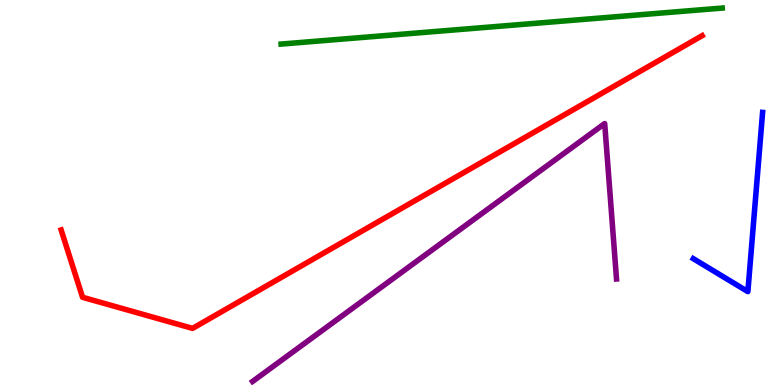[{'lines': ['blue', 'red'], 'intersections': []}, {'lines': ['green', 'red'], 'intersections': []}, {'lines': ['purple', 'red'], 'intersections': []}, {'lines': ['blue', 'green'], 'intersections': []}, {'lines': ['blue', 'purple'], 'intersections': []}, {'lines': ['green', 'purple'], 'intersections': []}]